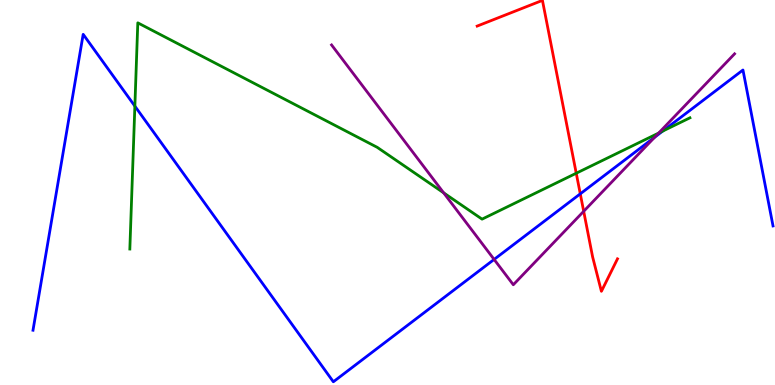[{'lines': ['blue', 'red'], 'intersections': [{'x': 7.49, 'y': 4.97}]}, {'lines': ['green', 'red'], 'intersections': [{'x': 7.44, 'y': 5.5}]}, {'lines': ['purple', 'red'], 'intersections': [{'x': 7.53, 'y': 4.51}]}, {'lines': ['blue', 'green'], 'intersections': [{'x': 1.74, 'y': 7.24}, {'x': 8.55, 'y': 6.6}]}, {'lines': ['blue', 'purple'], 'intersections': [{'x': 6.38, 'y': 3.26}, {'x': 8.45, 'y': 6.44}]}, {'lines': ['green', 'purple'], 'intersections': [{'x': 5.72, 'y': 4.99}, {'x': 8.5, 'y': 6.54}]}]